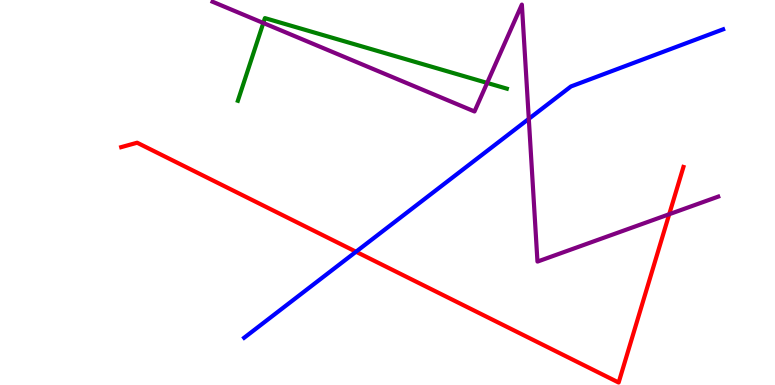[{'lines': ['blue', 'red'], 'intersections': [{'x': 4.59, 'y': 3.46}]}, {'lines': ['green', 'red'], 'intersections': []}, {'lines': ['purple', 'red'], 'intersections': [{'x': 8.64, 'y': 4.44}]}, {'lines': ['blue', 'green'], 'intersections': []}, {'lines': ['blue', 'purple'], 'intersections': [{'x': 6.82, 'y': 6.91}]}, {'lines': ['green', 'purple'], 'intersections': [{'x': 3.4, 'y': 9.4}, {'x': 6.29, 'y': 7.85}]}]